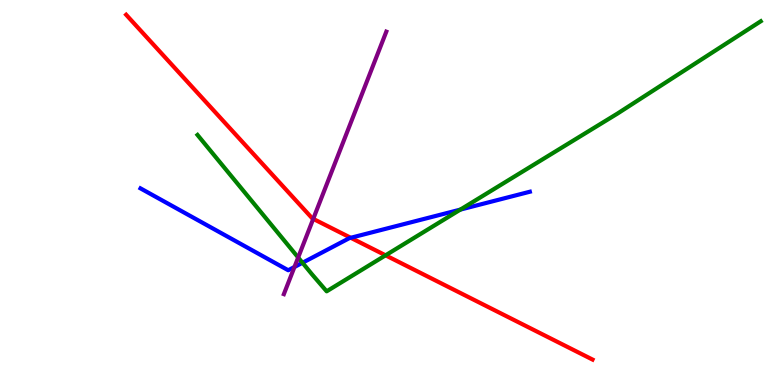[{'lines': ['blue', 'red'], 'intersections': [{'x': 4.53, 'y': 3.82}]}, {'lines': ['green', 'red'], 'intersections': [{'x': 4.98, 'y': 3.37}]}, {'lines': ['purple', 'red'], 'intersections': [{'x': 4.04, 'y': 4.31}]}, {'lines': ['blue', 'green'], 'intersections': [{'x': 3.9, 'y': 3.17}, {'x': 5.94, 'y': 4.56}]}, {'lines': ['blue', 'purple'], 'intersections': [{'x': 3.8, 'y': 3.07}]}, {'lines': ['green', 'purple'], 'intersections': [{'x': 3.85, 'y': 3.31}]}]